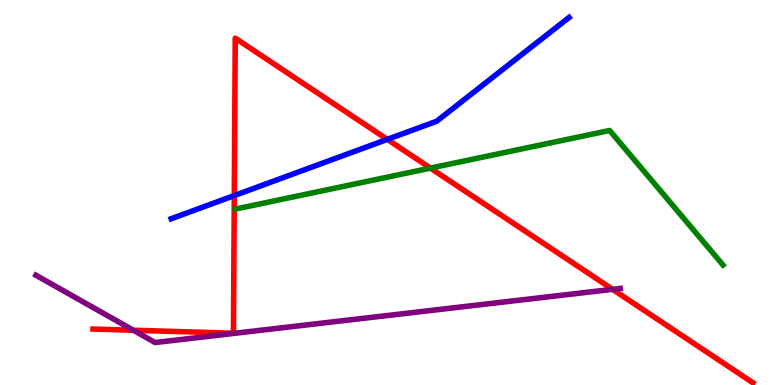[{'lines': ['blue', 'red'], 'intersections': [{'x': 3.02, 'y': 4.92}, {'x': 5.0, 'y': 6.38}]}, {'lines': ['green', 'red'], 'intersections': [{'x': 5.55, 'y': 5.63}]}, {'lines': ['purple', 'red'], 'intersections': [{'x': 1.72, 'y': 1.42}, {'x': 7.9, 'y': 2.48}]}, {'lines': ['blue', 'green'], 'intersections': []}, {'lines': ['blue', 'purple'], 'intersections': []}, {'lines': ['green', 'purple'], 'intersections': []}]